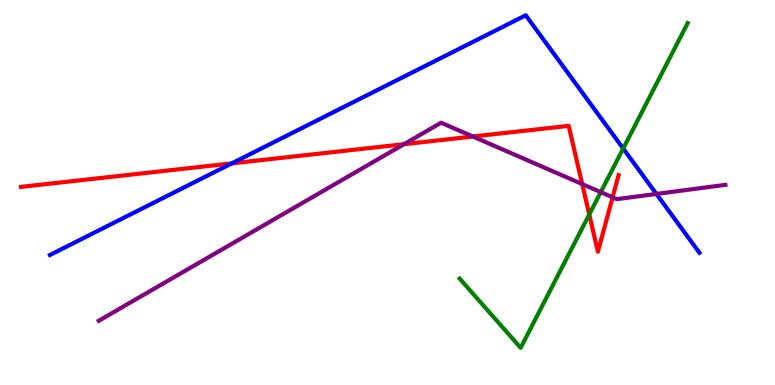[{'lines': ['blue', 'red'], 'intersections': [{'x': 2.99, 'y': 5.76}]}, {'lines': ['green', 'red'], 'intersections': [{'x': 7.6, 'y': 4.43}]}, {'lines': ['purple', 'red'], 'intersections': [{'x': 5.21, 'y': 6.25}, {'x': 6.1, 'y': 6.45}, {'x': 7.51, 'y': 5.22}, {'x': 7.9, 'y': 4.88}]}, {'lines': ['blue', 'green'], 'intersections': [{'x': 8.04, 'y': 6.14}]}, {'lines': ['blue', 'purple'], 'intersections': [{'x': 8.47, 'y': 4.96}]}, {'lines': ['green', 'purple'], 'intersections': [{'x': 7.75, 'y': 5.01}]}]